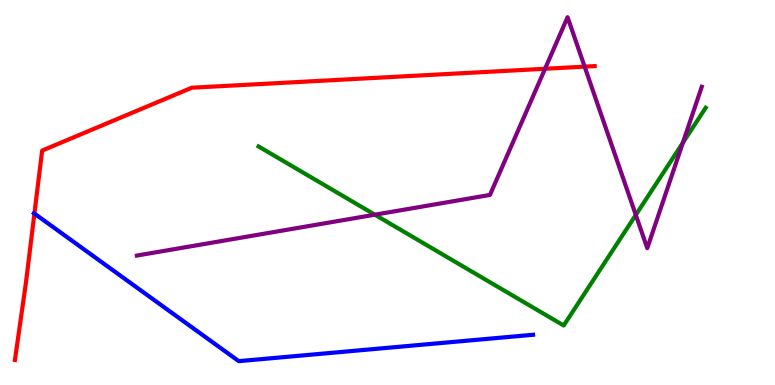[{'lines': ['blue', 'red'], 'intersections': [{'x': 0.444, 'y': 4.45}]}, {'lines': ['green', 'red'], 'intersections': []}, {'lines': ['purple', 'red'], 'intersections': [{'x': 7.03, 'y': 8.21}, {'x': 7.54, 'y': 8.27}]}, {'lines': ['blue', 'green'], 'intersections': []}, {'lines': ['blue', 'purple'], 'intersections': []}, {'lines': ['green', 'purple'], 'intersections': [{'x': 4.84, 'y': 4.42}, {'x': 8.2, 'y': 4.42}, {'x': 8.81, 'y': 6.29}]}]